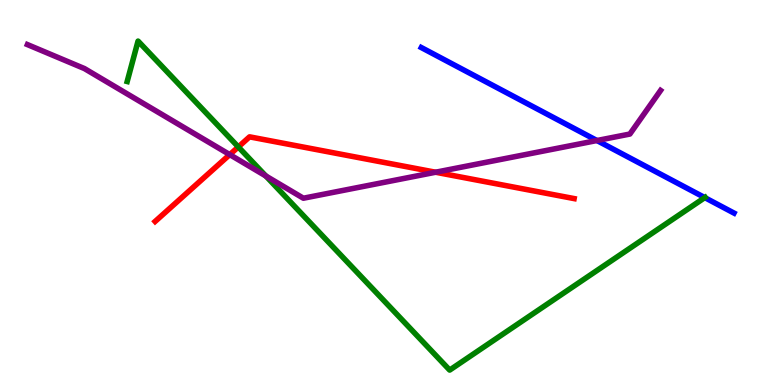[{'lines': ['blue', 'red'], 'intersections': []}, {'lines': ['green', 'red'], 'intersections': [{'x': 3.08, 'y': 6.18}]}, {'lines': ['purple', 'red'], 'intersections': [{'x': 2.96, 'y': 5.98}, {'x': 5.62, 'y': 5.53}]}, {'lines': ['blue', 'green'], 'intersections': [{'x': 9.09, 'y': 4.87}]}, {'lines': ['blue', 'purple'], 'intersections': [{'x': 7.7, 'y': 6.35}]}, {'lines': ['green', 'purple'], 'intersections': [{'x': 3.43, 'y': 5.43}]}]